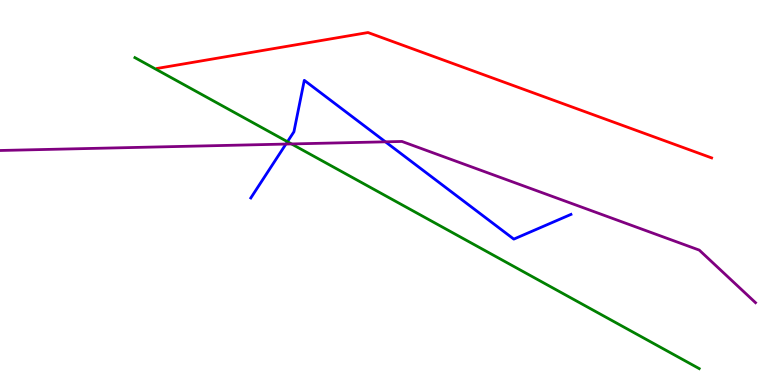[{'lines': ['blue', 'red'], 'intersections': []}, {'lines': ['green', 'red'], 'intersections': []}, {'lines': ['purple', 'red'], 'intersections': []}, {'lines': ['blue', 'green'], 'intersections': [{'x': 3.71, 'y': 6.32}]}, {'lines': ['blue', 'purple'], 'intersections': [{'x': 3.69, 'y': 6.26}, {'x': 4.97, 'y': 6.32}]}, {'lines': ['green', 'purple'], 'intersections': [{'x': 3.76, 'y': 6.26}]}]